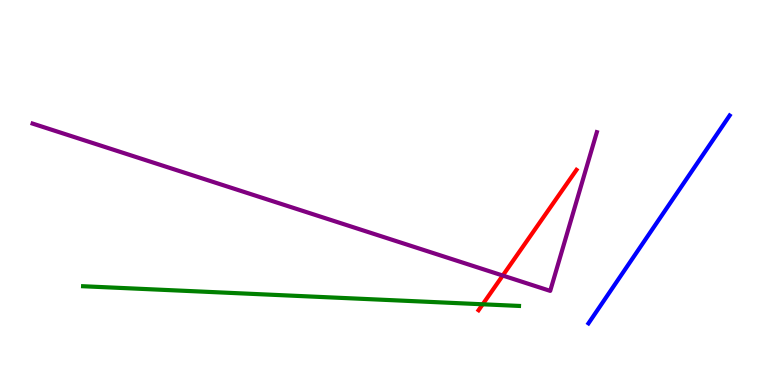[{'lines': ['blue', 'red'], 'intersections': []}, {'lines': ['green', 'red'], 'intersections': [{'x': 6.23, 'y': 2.1}]}, {'lines': ['purple', 'red'], 'intersections': [{'x': 6.49, 'y': 2.84}]}, {'lines': ['blue', 'green'], 'intersections': []}, {'lines': ['blue', 'purple'], 'intersections': []}, {'lines': ['green', 'purple'], 'intersections': []}]